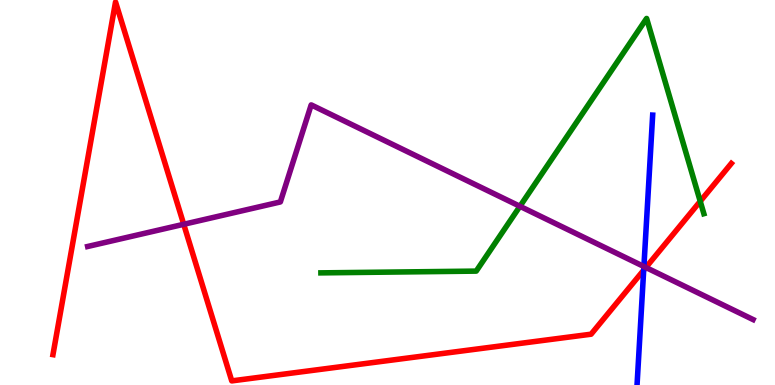[{'lines': ['blue', 'red'], 'intersections': [{'x': 8.31, 'y': 2.98}]}, {'lines': ['green', 'red'], 'intersections': [{'x': 9.04, 'y': 4.77}]}, {'lines': ['purple', 'red'], 'intersections': [{'x': 2.37, 'y': 4.17}, {'x': 8.33, 'y': 3.05}]}, {'lines': ['blue', 'green'], 'intersections': []}, {'lines': ['blue', 'purple'], 'intersections': [{'x': 8.31, 'y': 3.08}]}, {'lines': ['green', 'purple'], 'intersections': [{'x': 6.71, 'y': 4.64}]}]